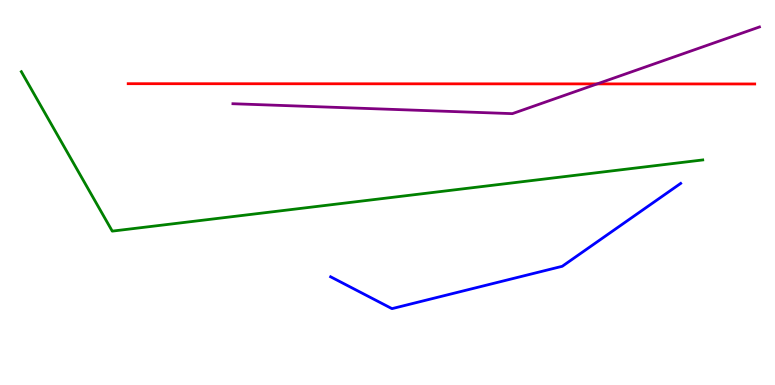[{'lines': ['blue', 'red'], 'intersections': []}, {'lines': ['green', 'red'], 'intersections': []}, {'lines': ['purple', 'red'], 'intersections': [{'x': 7.71, 'y': 7.82}]}, {'lines': ['blue', 'green'], 'intersections': []}, {'lines': ['blue', 'purple'], 'intersections': []}, {'lines': ['green', 'purple'], 'intersections': []}]